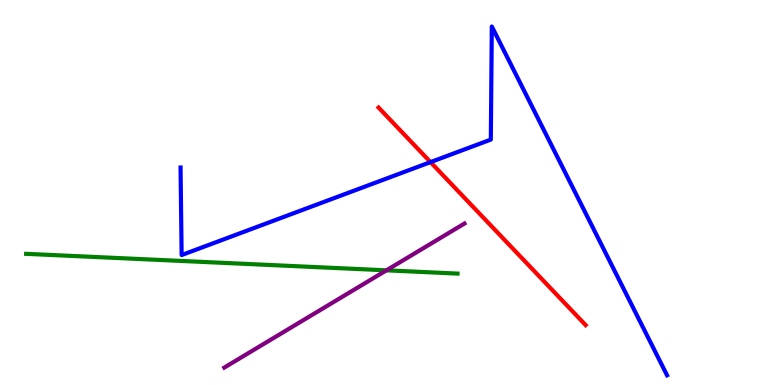[{'lines': ['blue', 'red'], 'intersections': [{'x': 5.55, 'y': 5.79}]}, {'lines': ['green', 'red'], 'intersections': []}, {'lines': ['purple', 'red'], 'intersections': []}, {'lines': ['blue', 'green'], 'intersections': []}, {'lines': ['blue', 'purple'], 'intersections': []}, {'lines': ['green', 'purple'], 'intersections': [{'x': 4.99, 'y': 2.98}]}]